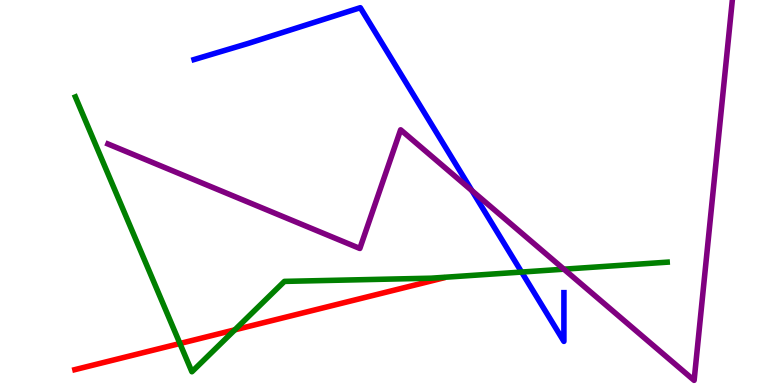[{'lines': ['blue', 'red'], 'intersections': []}, {'lines': ['green', 'red'], 'intersections': [{'x': 2.32, 'y': 1.08}, {'x': 3.03, 'y': 1.43}]}, {'lines': ['purple', 'red'], 'intersections': []}, {'lines': ['blue', 'green'], 'intersections': [{'x': 6.73, 'y': 2.93}]}, {'lines': ['blue', 'purple'], 'intersections': [{'x': 6.09, 'y': 5.05}]}, {'lines': ['green', 'purple'], 'intersections': [{'x': 7.28, 'y': 3.01}]}]